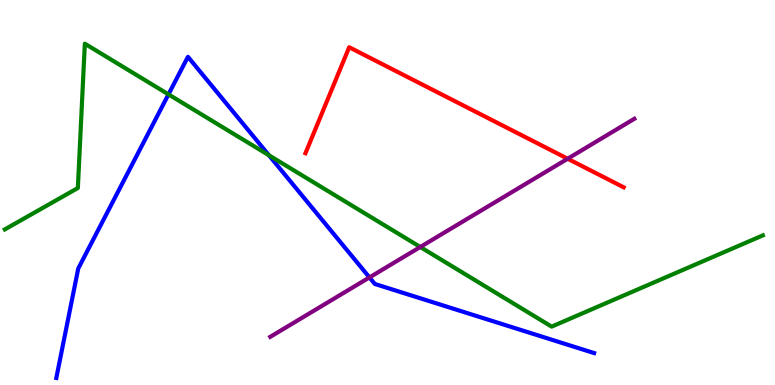[{'lines': ['blue', 'red'], 'intersections': []}, {'lines': ['green', 'red'], 'intersections': []}, {'lines': ['purple', 'red'], 'intersections': [{'x': 7.32, 'y': 5.88}]}, {'lines': ['blue', 'green'], 'intersections': [{'x': 2.17, 'y': 7.55}, {'x': 3.47, 'y': 5.97}]}, {'lines': ['blue', 'purple'], 'intersections': [{'x': 4.77, 'y': 2.79}]}, {'lines': ['green', 'purple'], 'intersections': [{'x': 5.42, 'y': 3.58}]}]